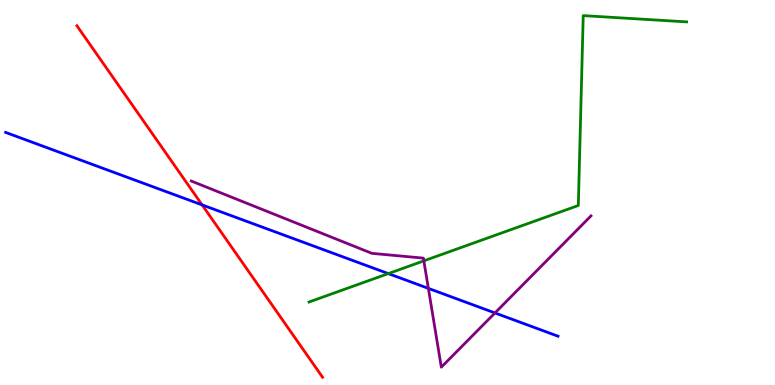[{'lines': ['blue', 'red'], 'intersections': [{'x': 2.61, 'y': 4.68}]}, {'lines': ['green', 'red'], 'intersections': []}, {'lines': ['purple', 'red'], 'intersections': []}, {'lines': ['blue', 'green'], 'intersections': [{'x': 5.01, 'y': 2.89}]}, {'lines': ['blue', 'purple'], 'intersections': [{'x': 5.53, 'y': 2.51}, {'x': 6.39, 'y': 1.87}]}, {'lines': ['green', 'purple'], 'intersections': [{'x': 5.47, 'y': 3.22}]}]